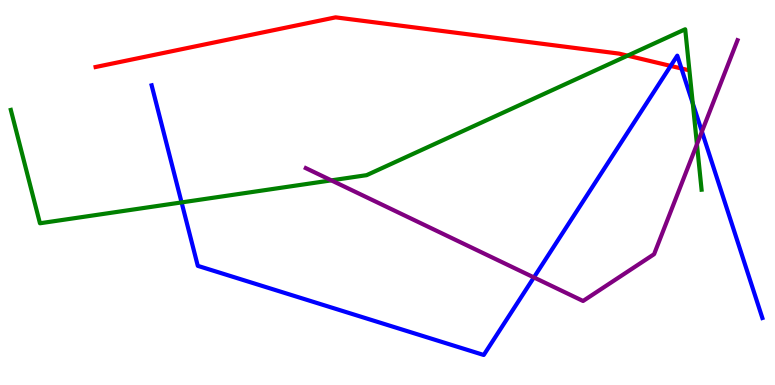[{'lines': ['blue', 'red'], 'intersections': [{'x': 8.65, 'y': 8.29}, {'x': 8.79, 'y': 8.22}]}, {'lines': ['green', 'red'], 'intersections': [{'x': 8.1, 'y': 8.55}]}, {'lines': ['purple', 'red'], 'intersections': []}, {'lines': ['blue', 'green'], 'intersections': [{'x': 2.34, 'y': 4.74}, {'x': 8.94, 'y': 7.31}]}, {'lines': ['blue', 'purple'], 'intersections': [{'x': 6.89, 'y': 2.79}, {'x': 9.06, 'y': 6.58}]}, {'lines': ['green', 'purple'], 'intersections': [{'x': 4.28, 'y': 5.32}, {'x': 8.99, 'y': 6.25}]}]